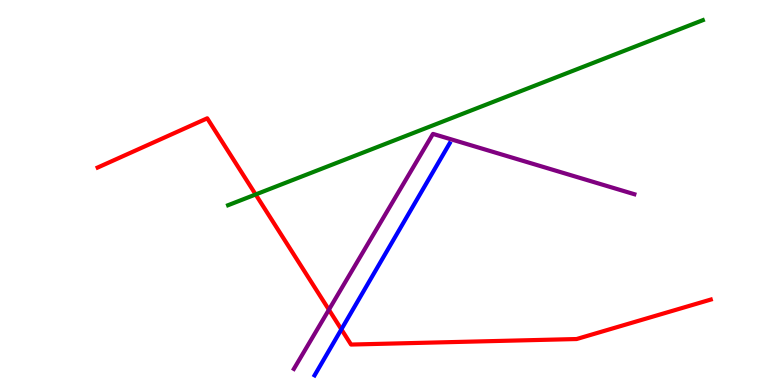[{'lines': ['blue', 'red'], 'intersections': [{'x': 4.4, 'y': 1.45}]}, {'lines': ['green', 'red'], 'intersections': [{'x': 3.3, 'y': 4.95}]}, {'lines': ['purple', 'red'], 'intersections': [{'x': 4.24, 'y': 1.96}]}, {'lines': ['blue', 'green'], 'intersections': []}, {'lines': ['blue', 'purple'], 'intersections': []}, {'lines': ['green', 'purple'], 'intersections': []}]